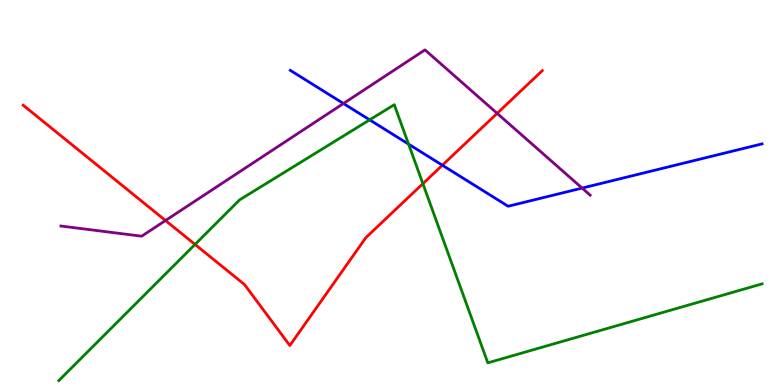[{'lines': ['blue', 'red'], 'intersections': [{'x': 5.71, 'y': 5.71}]}, {'lines': ['green', 'red'], 'intersections': [{'x': 2.52, 'y': 3.65}, {'x': 5.46, 'y': 5.23}]}, {'lines': ['purple', 'red'], 'intersections': [{'x': 2.14, 'y': 4.27}, {'x': 6.41, 'y': 7.06}]}, {'lines': ['blue', 'green'], 'intersections': [{'x': 4.77, 'y': 6.89}, {'x': 5.27, 'y': 6.26}]}, {'lines': ['blue', 'purple'], 'intersections': [{'x': 4.43, 'y': 7.31}, {'x': 7.51, 'y': 5.11}]}, {'lines': ['green', 'purple'], 'intersections': []}]